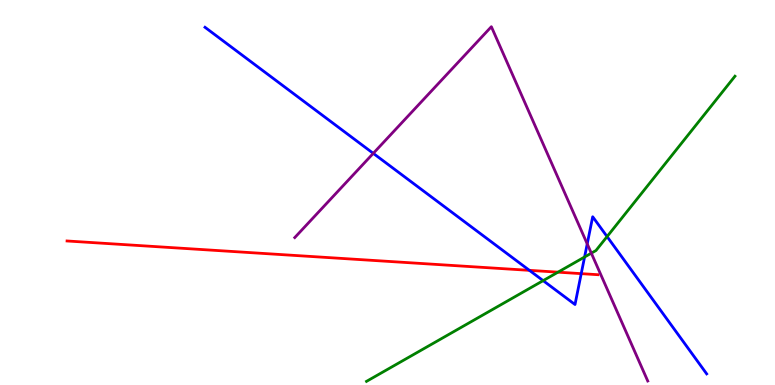[{'lines': ['blue', 'red'], 'intersections': [{'x': 6.83, 'y': 2.98}, {'x': 7.5, 'y': 2.89}]}, {'lines': ['green', 'red'], 'intersections': [{'x': 7.2, 'y': 2.93}]}, {'lines': ['purple', 'red'], 'intersections': []}, {'lines': ['blue', 'green'], 'intersections': [{'x': 7.01, 'y': 2.71}, {'x': 7.54, 'y': 3.32}, {'x': 7.83, 'y': 3.86}]}, {'lines': ['blue', 'purple'], 'intersections': [{'x': 4.82, 'y': 6.02}, {'x': 7.58, 'y': 3.67}]}, {'lines': ['green', 'purple'], 'intersections': [{'x': 7.63, 'y': 3.42}]}]